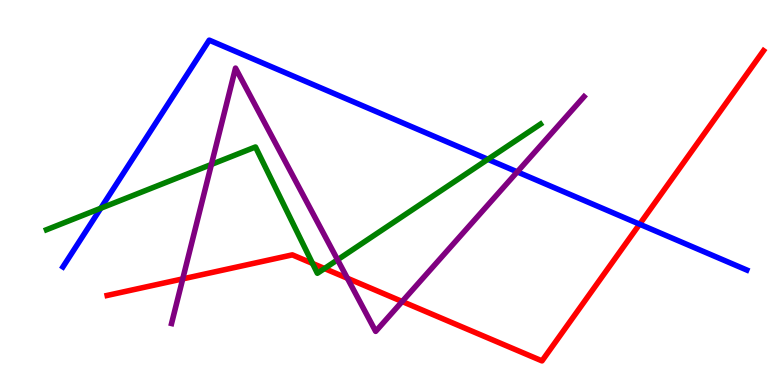[{'lines': ['blue', 'red'], 'intersections': [{'x': 8.25, 'y': 4.18}]}, {'lines': ['green', 'red'], 'intersections': [{'x': 4.03, 'y': 3.16}, {'x': 4.19, 'y': 3.03}]}, {'lines': ['purple', 'red'], 'intersections': [{'x': 2.36, 'y': 2.76}, {'x': 4.48, 'y': 2.77}, {'x': 5.19, 'y': 2.17}]}, {'lines': ['blue', 'green'], 'intersections': [{'x': 1.3, 'y': 4.59}, {'x': 6.3, 'y': 5.86}]}, {'lines': ['blue', 'purple'], 'intersections': [{'x': 6.67, 'y': 5.54}]}, {'lines': ['green', 'purple'], 'intersections': [{'x': 2.73, 'y': 5.73}, {'x': 4.36, 'y': 3.25}]}]